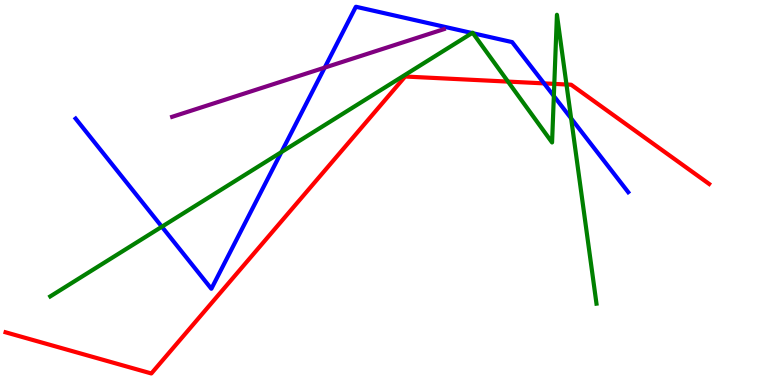[{'lines': ['blue', 'red'], 'intersections': [{'x': 7.02, 'y': 7.83}]}, {'lines': ['green', 'red'], 'intersections': [{'x': 6.55, 'y': 7.88}, {'x': 7.15, 'y': 7.82}, {'x': 7.31, 'y': 7.81}]}, {'lines': ['purple', 'red'], 'intersections': []}, {'lines': ['blue', 'green'], 'intersections': [{'x': 2.09, 'y': 4.11}, {'x': 3.63, 'y': 6.05}, {'x': 6.09, 'y': 9.14}, {'x': 6.1, 'y': 9.14}, {'x': 7.15, 'y': 7.51}, {'x': 7.37, 'y': 6.93}]}, {'lines': ['blue', 'purple'], 'intersections': [{'x': 4.19, 'y': 8.24}]}, {'lines': ['green', 'purple'], 'intersections': []}]